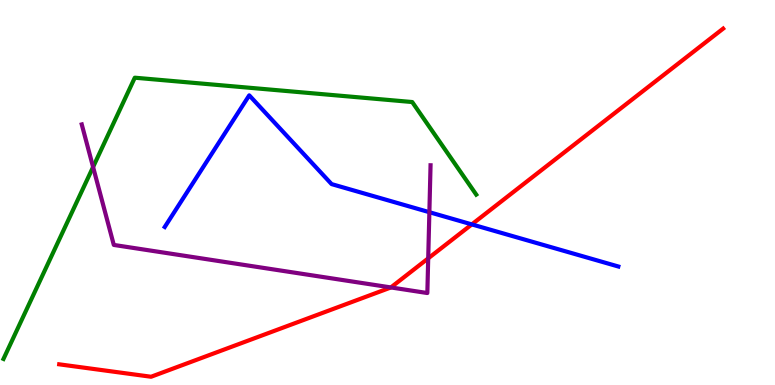[{'lines': ['blue', 'red'], 'intersections': [{'x': 6.09, 'y': 4.17}]}, {'lines': ['green', 'red'], 'intersections': []}, {'lines': ['purple', 'red'], 'intersections': [{'x': 5.04, 'y': 2.53}, {'x': 5.53, 'y': 3.29}]}, {'lines': ['blue', 'green'], 'intersections': []}, {'lines': ['blue', 'purple'], 'intersections': [{'x': 5.54, 'y': 4.49}]}, {'lines': ['green', 'purple'], 'intersections': [{'x': 1.2, 'y': 5.66}]}]